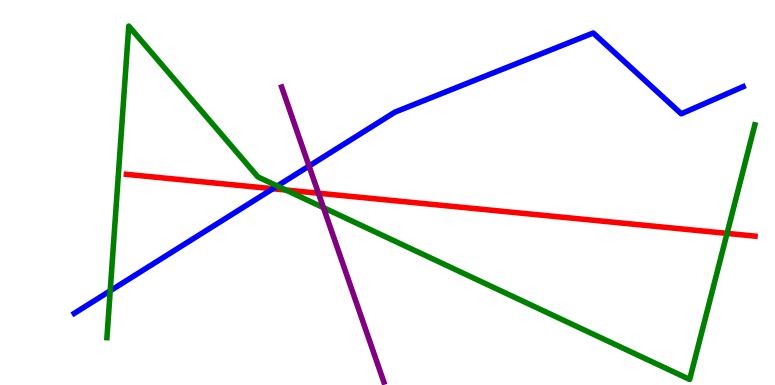[{'lines': ['blue', 'red'], 'intersections': [{'x': 3.52, 'y': 5.1}]}, {'lines': ['green', 'red'], 'intersections': [{'x': 3.69, 'y': 5.06}, {'x': 9.38, 'y': 3.94}]}, {'lines': ['purple', 'red'], 'intersections': [{'x': 4.11, 'y': 4.98}]}, {'lines': ['blue', 'green'], 'intersections': [{'x': 1.42, 'y': 2.45}, {'x': 3.58, 'y': 5.17}]}, {'lines': ['blue', 'purple'], 'intersections': [{'x': 3.99, 'y': 5.69}]}, {'lines': ['green', 'purple'], 'intersections': [{'x': 4.17, 'y': 4.61}]}]